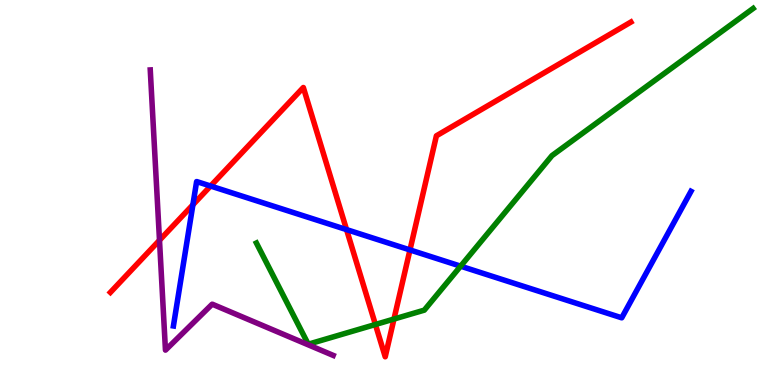[{'lines': ['blue', 'red'], 'intersections': [{'x': 2.49, 'y': 4.68}, {'x': 2.72, 'y': 5.17}, {'x': 4.47, 'y': 4.04}, {'x': 5.29, 'y': 3.51}]}, {'lines': ['green', 'red'], 'intersections': [{'x': 4.84, 'y': 1.57}, {'x': 5.08, 'y': 1.71}]}, {'lines': ['purple', 'red'], 'intersections': [{'x': 2.06, 'y': 3.76}]}, {'lines': ['blue', 'green'], 'intersections': [{'x': 5.94, 'y': 3.09}]}, {'lines': ['blue', 'purple'], 'intersections': []}, {'lines': ['green', 'purple'], 'intersections': []}]